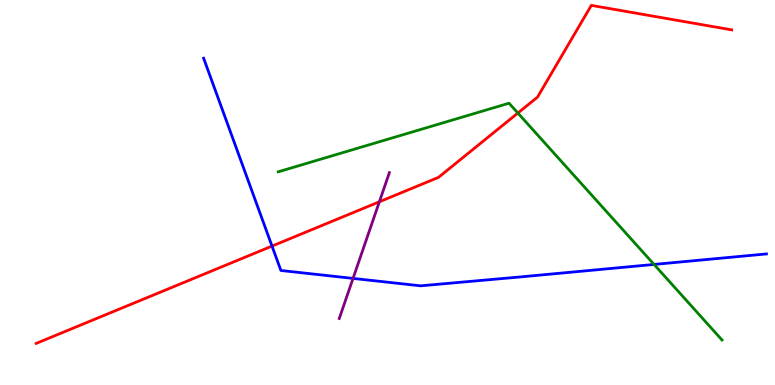[{'lines': ['blue', 'red'], 'intersections': [{'x': 3.51, 'y': 3.61}]}, {'lines': ['green', 'red'], 'intersections': [{'x': 6.68, 'y': 7.06}]}, {'lines': ['purple', 'red'], 'intersections': [{'x': 4.9, 'y': 4.76}]}, {'lines': ['blue', 'green'], 'intersections': [{'x': 8.44, 'y': 3.13}]}, {'lines': ['blue', 'purple'], 'intersections': [{'x': 4.56, 'y': 2.77}]}, {'lines': ['green', 'purple'], 'intersections': []}]